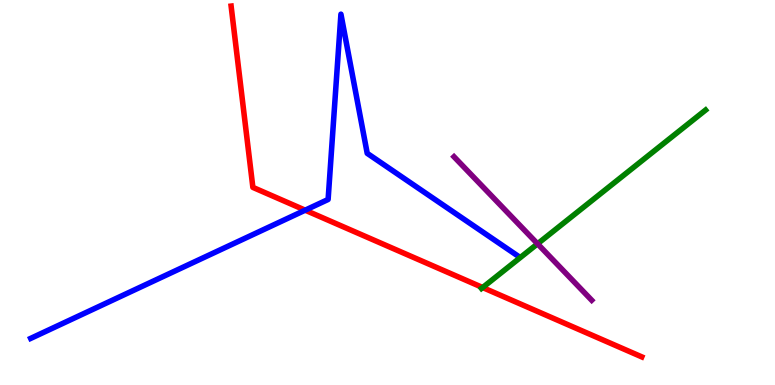[{'lines': ['blue', 'red'], 'intersections': [{'x': 3.94, 'y': 4.54}]}, {'lines': ['green', 'red'], 'intersections': [{'x': 6.23, 'y': 2.53}]}, {'lines': ['purple', 'red'], 'intersections': []}, {'lines': ['blue', 'green'], 'intersections': []}, {'lines': ['blue', 'purple'], 'intersections': []}, {'lines': ['green', 'purple'], 'intersections': [{'x': 6.94, 'y': 3.67}]}]